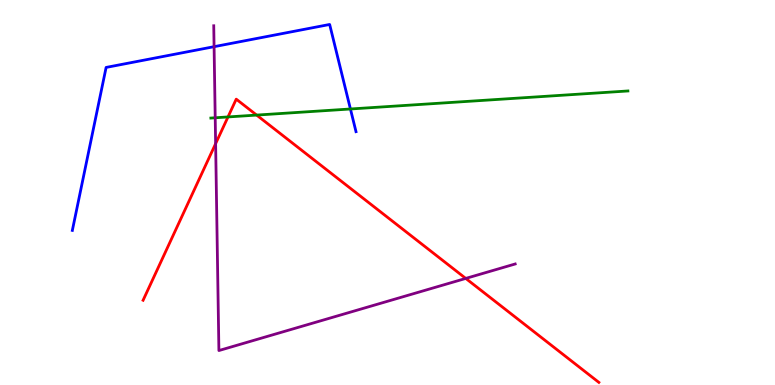[{'lines': ['blue', 'red'], 'intersections': []}, {'lines': ['green', 'red'], 'intersections': [{'x': 2.94, 'y': 6.96}, {'x': 3.31, 'y': 7.01}]}, {'lines': ['purple', 'red'], 'intersections': [{'x': 2.78, 'y': 6.27}, {'x': 6.01, 'y': 2.77}]}, {'lines': ['blue', 'green'], 'intersections': [{'x': 4.52, 'y': 7.17}]}, {'lines': ['blue', 'purple'], 'intersections': [{'x': 2.76, 'y': 8.79}]}, {'lines': ['green', 'purple'], 'intersections': [{'x': 2.78, 'y': 6.94}]}]